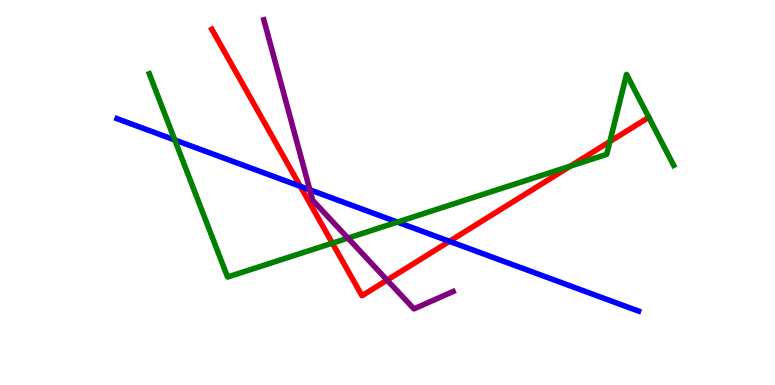[{'lines': ['blue', 'red'], 'intersections': [{'x': 3.88, 'y': 5.16}, {'x': 5.8, 'y': 3.73}]}, {'lines': ['green', 'red'], 'intersections': [{'x': 4.29, 'y': 3.68}, {'x': 7.36, 'y': 5.69}, {'x': 7.87, 'y': 6.32}, {'x': 8.37, 'y': 6.95}]}, {'lines': ['purple', 'red'], 'intersections': [{'x': 4.99, 'y': 2.72}]}, {'lines': ['blue', 'green'], 'intersections': [{'x': 2.26, 'y': 6.36}, {'x': 5.13, 'y': 4.23}]}, {'lines': ['blue', 'purple'], 'intersections': [{'x': 4.0, 'y': 5.07}]}, {'lines': ['green', 'purple'], 'intersections': [{'x': 4.49, 'y': 3.82}]}]